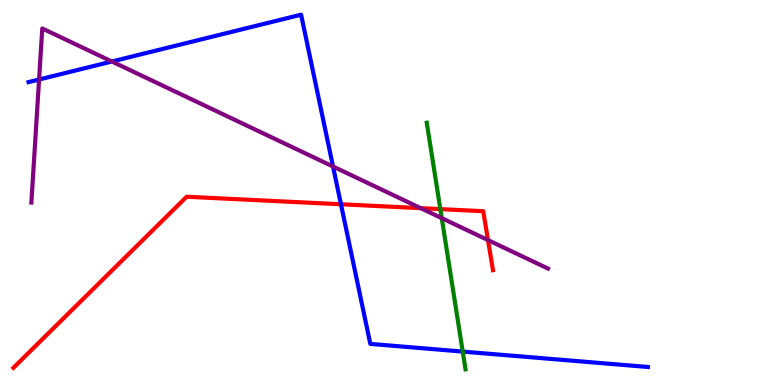[{'lines': ['blue', 'red'], 'intersections': [{'x': 4.4, 'y': 4.69}]}, {'lines': ['green', 'red'], 'intersections': [{'x': 5.68, 'y': 4.57}]}, {'lines': ['purple', 'red'], 'intersections': [{'x': 5.43, 'y': 4.59}, {'x': 6.3, 'y': 3.76}]}, {'lines': ['blue', 'green'], 'intersections': [{'x': 5.97, 'y': 0.868}]}, {'lines': ['blue', 'purple'], 'intersections': [{'x': 0.504, 'y': 7.93}, {'x': 1.44, 'y': 8.4}, {'x': 4.3, 'y': 5.68}]}, {'lines': ['green', 'purple'], 'intersections': [{'x': 5.7, 'y': 4.33}]}]